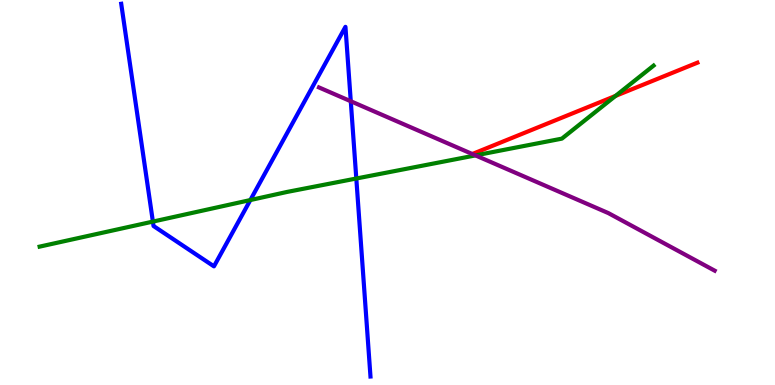[{'lines': ['blue', 'red'], 'intersections': []}, {'lines': ['green', 'red'], 'intersections': [{'x': 7.94, 'y': 7.51}]}, {'lines': ['purple', 'red'], 'intersections': []}, {'lines': ['blue', 'green'], 'intersections': [{'x': 1.97, 'y': 4.24}, {'x': 3.23, 'y': 4.8}, {'x': 4.6, 'y': 5.36}]}, {'lines': ['blue', 'purple'], 'intersections': [{'x': 4.53, 'y': 7.37}]}, {'lines': ['green', 'purple'], 'intersections': [{'x': 6.14, 'y': 5.96}]}]